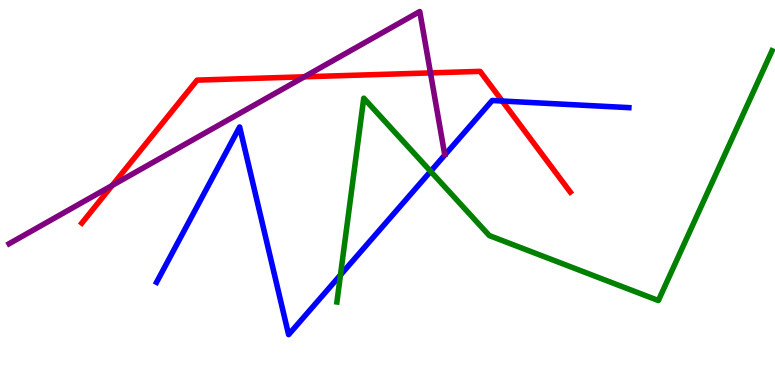[{'lines': ['blue', 'red'], 'intersections': [{'x': 6.48, 'y': 7.38}]}, {'lines': ['green', 'red'], 'intersections': []}, {'lines': ['purple', 'red'], 'intersections': [{'x': 1.45, 'y': 5.18}, {'x': 3.93, 'y': 8.01}, {'x': 5.55, 'y': 8.11}]}, {'lines': ['blue', 'green'], 'intersections': [{'x': 4.39, 'y': 2.86}, {'x': 5.56, 'y': 5.55}]}, {'lines': ['blue', 'purple'], 'intersections': []}, {'lines': ['green', 'purple'], 'intersections': []}]